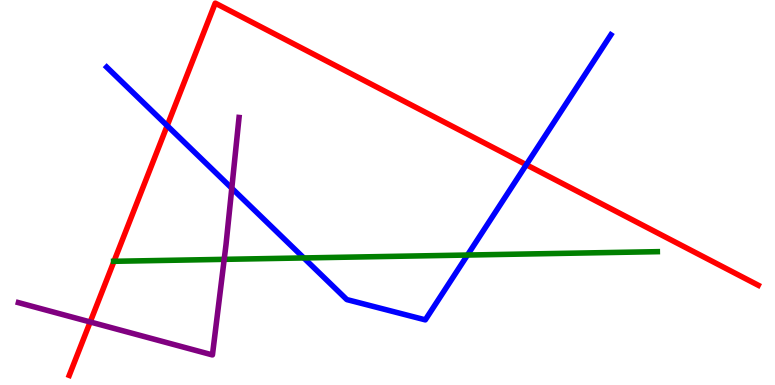[{'lines': ['blue', 'red'], 'intersections': [{'x': 2.16, 'y': 6.74}, {'x': 6.79, 'y': 5.72}]}, {'lines': ['green', 'red'], 'intersections': [{'x': 1.47, 'y': 3.21}]}, {'lines': ['purple', 'red'], 'intersections': [{'x': 1.16, 'y': 1.64}]}, {'lines': ['blue', 'green'], 'intersections': [{'x': 3.92, 'y': 3.3}, {'x': 6.03, 'y': 3.38}]}, {'lines': ['blue', 'purple'], 'intersections': [{'x': 2.99, 'y': 5.11}]}, {'lines': ['green', 'purple'], 'intersections': [{'x': 2.89, 'y': 3.26}]}]